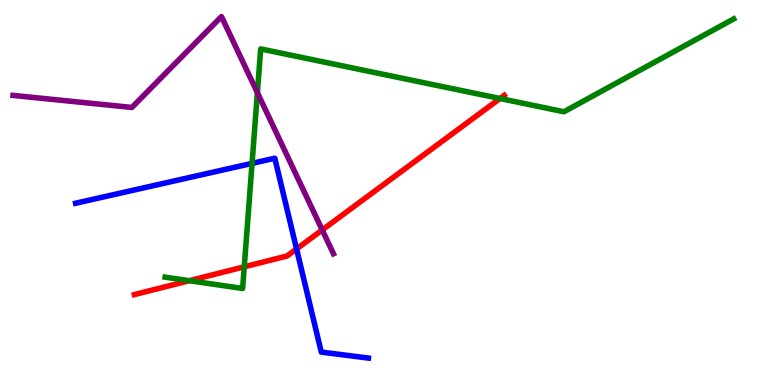[{'lines': ['blue', 'red'], 'intersections': [{'x': 3.83, 'y': 3.53}]}, {'lines': ['green', 'red'], 'intersections': [{'x': 2.44, 'y': 2.71}, {'x': 3.15, 'y': 3.07}, {'x': 6.45, 'y': 7.44}]}, {'lines': ['purple', 'red'], 'intersections': [{'x': 4.16, 'y': 4.03}]}, {'lines': ['blue', 'green'], 'intersections': [{'x': 3.25, 'y': 5.76}]}, {'lines': ['blue', 'purple'], 'intersections': []}, {'lines': ['green', 'purple'], 'intersections': [{'x': 3.32, 'y': 7.59}]}]